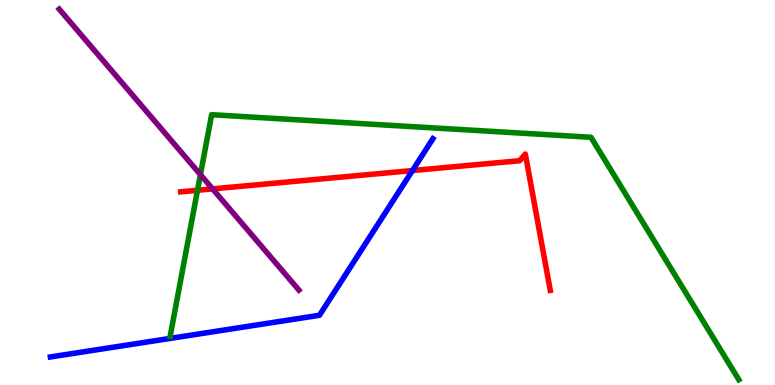[{'lines': ['blue', 'red'], 'intersections': [{'x': 5.32, 'y': 5.57}]}, {'lines': ['green', 'red'], 'intersections': [{'x': 2.55, 'y': 5.06}]}, {'lines': ['purple', 'red'], 'intersections': [{'x': 2.74, 'y': 5.09}]}, {'lines': ['blue', 'green'], 'intersections': []}, {'lines': ['blue', 'purple'], 'intersections': []}, {'lines': ['green', 'purple'], 'intersections': [{'x': 2.59, 'y': 5.46}]}]